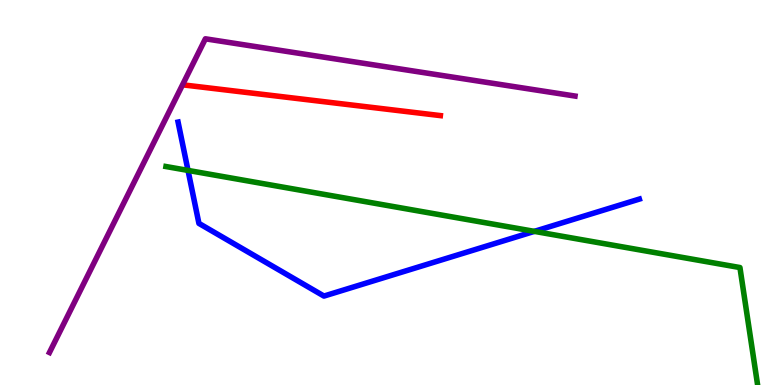[{'lines': ['blue', 'red'], 'intersections': []}, {'lines': ['green', 'red'], 'intersections': []}, {'lines': ['purple', 'red'], 'intersections': []}, {'lines': ['blue', 'green'], 'intersections': [{'x': 2.43, 'y': 5.57}, {'x': 6.9, 'y': 3.99}]}, {'lines': ['blue', 'purple'], 'intersections': []}, {'lines': ['green', 'purple'], 'intersections': []}]